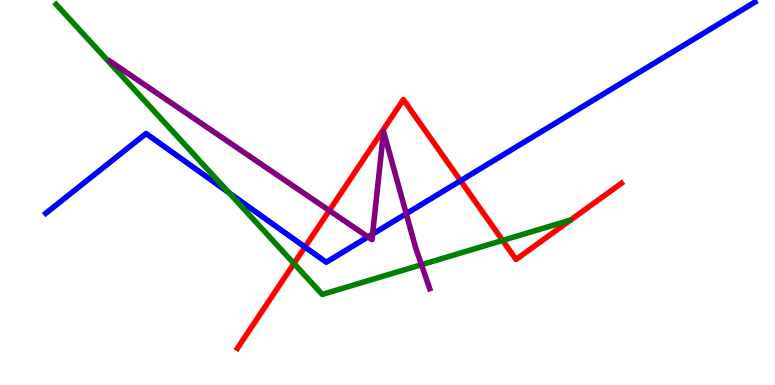[{'lines': ['blue', 'red'], 'intersections': [{'x': 3.94, 'y': 3.58}, {'x': 5.94, 'y': 5.31}]}, {'lines': ['green', 'red'], 'intersections': [{'x': 3.79, 'y': 3.15}, {'x': 6.49, 'y': 3.76}]}, {'lines': ['purple', 'red'], 'intersections': [{'x': 4.25, 'y': 4.53}]}, {'lines': ['blue', 'green'], 'intersections': [{'x': 2.96, 'y': 4.99}]}, {'lines': ['blue', 'purple'], 'intersections': [{'x': 4.75, 'y': 3.85}, {'x': 4.81, 'y': 3.92}, {'x': 5.24, 'y': 4.45}]}, {'lines': ['green', 'purple'], 'intersections': [{'x': 5.44, 'y': 3.12}]}]